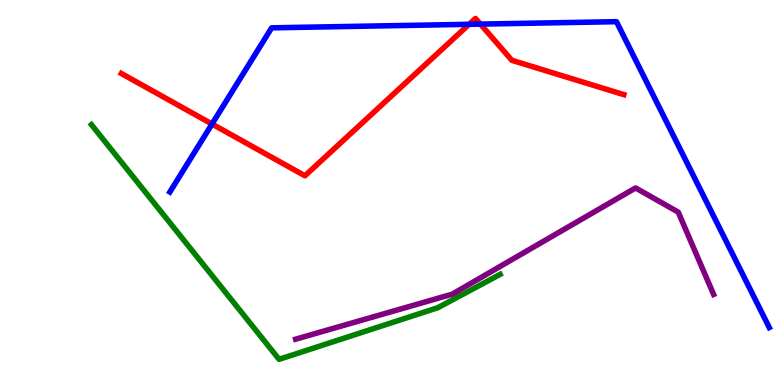[{'lines': ['blue', 'red'], 'intersections': [{'x': 2.74, 'y': 6.78}, {'x': 6.05, 'y': 9.37}, {'x': 6.2, 'y': 9.37}]}, {'lines': ['green', 'red'], 'intersections': []}, {'lines': ['purple', 'red'], 'intersections': []}, {'lines': ['blue', 'green'], 'intersections': []}, {'lines': ['blue', 'purple'], 'intersections': []}, {'lines': ['green', 'purple'], 'intersections': []}]